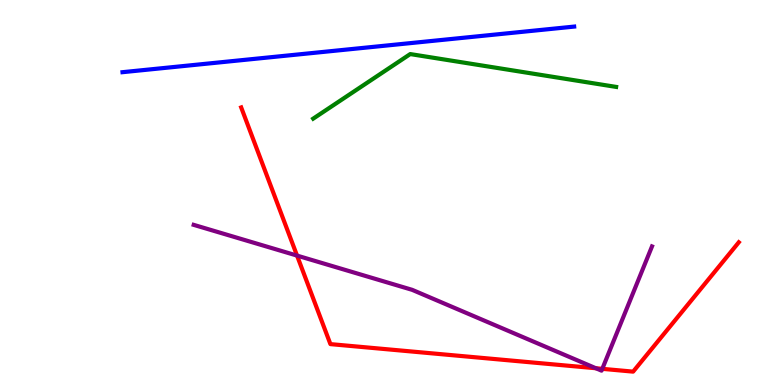[{'lines': ['blue', 'red'], 'intersections': []}, {'lines': ['green', 'red'], 'intersections': []}, {'lines': ['purple', 'red'], 'intersections': [{'x': 3.83, 'y': 3.36}, {'x': 7.69, 'y': 0.435}, {'x': 7.77, 'y': 0.42}]}, {'lines': ['blue', 'green'], 'intersections': []}, {'lines': ['blue', 'purple'], 'intersections': []}, {'lines': ['green', 'purple'], 'intersections': []}]